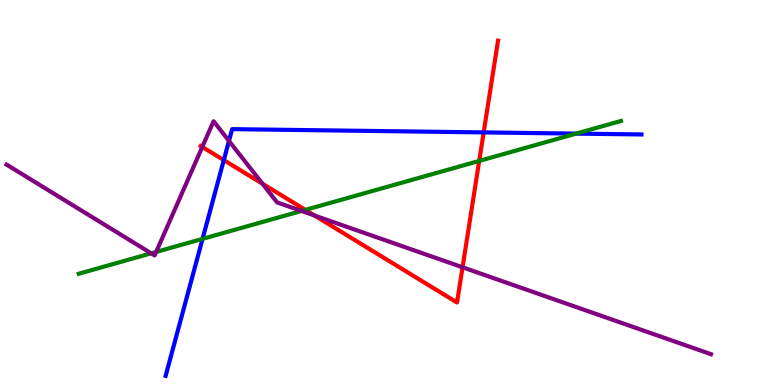[{'lines': ['blue', 'red'], 'intersections': [{'x': 2.89, 'y': 5.84}, {'x': 6.24, 'y': 6.56}]}, {'lines': ['green', 'red'], 'intersections': [{'x': 3.94, 'y': 4.55}, {'x': 6.18, 'y': 5.82}]}, {'lines': ['purple', 'red'], 'intersections': [{'x': 2.61, 'y': 6.18}, {'x': 3.39, 'y': 5.23}, {'x': 4.06, 'y': 4.4}, {'x': 5.97, 'y': 3.06}]}, {'lines': ['blue', 'green'], 'intersections': [{'x': 2.61, 'y': 3.8}, {'x': 7.43, 'y': 6.53}]}, {'lines': ['blue', 'purple'], 'intersections': [{'x': 2.95, 'y': 6.34}]}, {'lines': ['green', 'purple'], 'intersections': [{'x': 1.95, 'y': 3.42}, {'x': 2.02, 'y': 3.46}, {'x': 3.89, 'y': 4.52}]}]